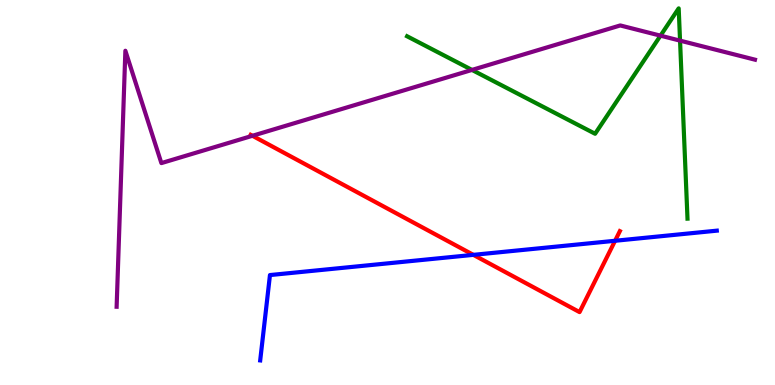[{'lines': ['blue', 'red'], 'intersections': [{'x': 6.11, 'y': 3.38}, {'x': 7.94, 'y': 3.75}]}, {'lines': ['green', 'red'], 'intersections': []}, {'lines': ['purple', 'red'], 'intersections': [{'x': 3.26, 'y': 6.47}]}, {'lines': ['blue', 'green'], 'intersections': []}, {'lines': ['blue', 'purple'], 'intersections': []}, {'lines': ['green', 'purple'], 'intersections': [{'x': 6.09, 'y': 8.18}, {'x': 8.52, 'y': 9.07}, {'x': 8.77, 'y': 8.94}]}]